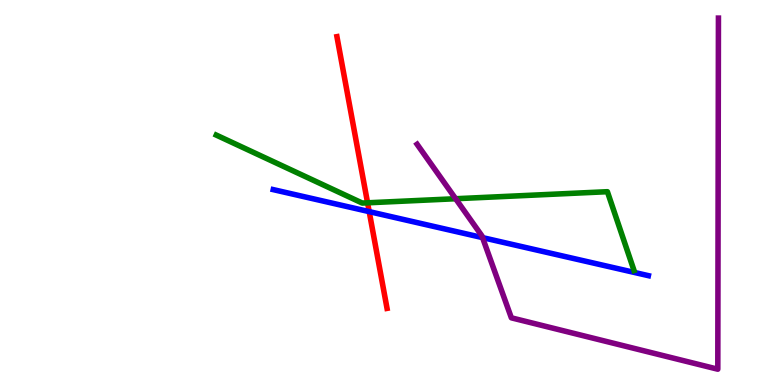[{'lines': ['blue', 'red'], 'intersections': [{'x': 4.76, 'y': 4.5}]}, {'lines': ['green', 'red'], 'intersections': [{'x': 4.74, 'y': 4.73}]}, {'lines': ['purple', 'red'], 'intersections': []}, {'lines': ['blue', 'green'], 'intersections': []}, {'lines': ['blue', 'purple'], 'intersections': [{'x': 6.23, 'y': 3.83}]}, {'lines': ['green', 'purple'], 'intersections': [{'x': 5.88, 'y': 4.84}]}]